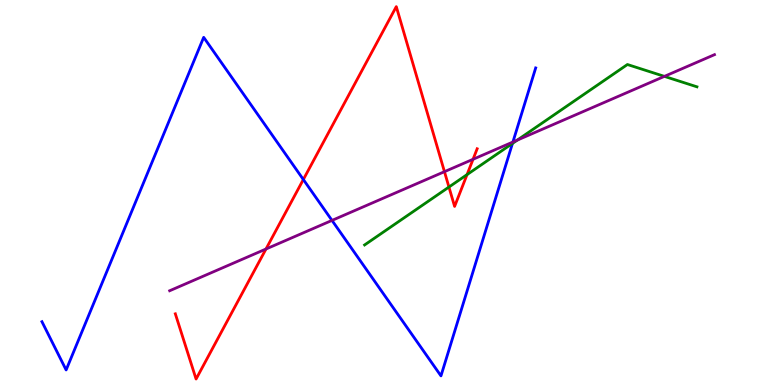[{'lines': ['blue', 'red'], 'intersections': [{'x': 3.91, 'y': 5.34}]}, {'lines': ['green', 'red'], 'intersections': [{'x': 5.79, 'y': 5.14}, {'x': 6.03, 'y': 5.46}]}, {'lines': ['purple', 'red'], 'intersections': [{'x': 3.43, 'y': 3.53}, {'x': 5.73, 'y': 5.54}, {'x': 6.1, 'y': 5.86}]}, {'lines': ['blue', 'green'], 'intersections': [{'x': 6.61, 'y': 6.27}]}, {'lines': ['blue', 'purple'], 'intersections': [{'x': 4.28, 'y': 4.28}, {'x': 6.62, 'y': 6.31}]}, {'lines': ['green', 'purple'], 'intersections': [{'x': 6.67, 'y': 6.36}, {'x': 8.57, 'y': 8.02}]}]